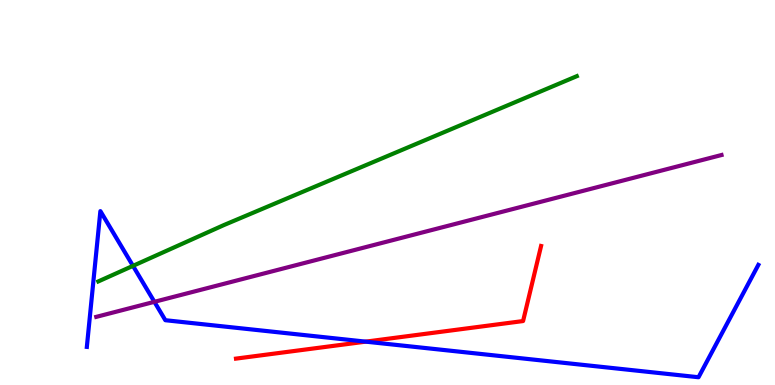[{'lines': ['blue', 'red'], 'intersections': [{'x': 4.72, 'y': 1.13}]}, {'lines': ['green', 'red'], 'intersections': []}, {'lines': ['purple', 'red'], 'intersections': []}, {'lines': ['blue', 'green'], 'intersections': [{'x': 1.72, 'y': 3.09}]}, {'lines': ['blue', 'purple'], 'intersections': [{'x': 1.99, 'y': 2.16}]}, {'lines': ['green', 'purple'], 'intersections': []}]